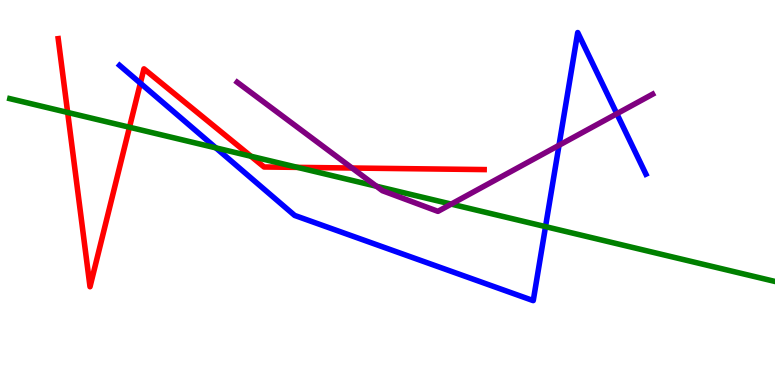[{'lines': ['blue', 'red'], 'intersections': [{'x': 1.81, 'y': 7.84}]}, {'lines': ['green', 'red'], 'intersections': [{'x': 0.873, 'y': 7.08}, {'x': 1.67, 'y': 6.7}, {'x': 3.24, 'y': 5.94}, {'x': 3.84, 'y': 5.65}]}, {'lines': ['purple', 'red'], 'intersections': [{'x': 4.54, 'y': 5.64}]}, {'lines': ['blue', 'green'], 'intersections': [{'x': 2.79, 'y': 6.16}, {'x': 7.04, 'y': 4.11}]}, {'lines': ['blue', 'purple'], 'intersections': [{'x': 7.21, 'y': 6.23}, {'x': 7.96, 'y': 7.05}]}, {'lines': ['green', 'purple'], 'intersections': [{'x': 4.86, 'y': 5.16}, {'x': 5.82, 'y': 4.7}]}]